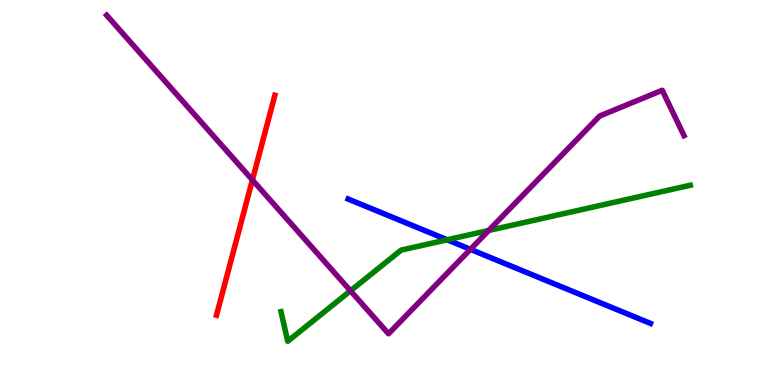[{'lines': ['blue', 'red'], 'intersections': []}, {'lines': ['green', 'red'], 'intersections': []}, {'lines': ['purple', 'red'], 'intersections': [{'x': 3.26, 'y': 5.33}]}, {'lines': ['blue', 'green'], 'intersections': [{'x': 5.77, 'y': 3.77}]}, {'lines': ['blue', 'purple'], 'intersections': [{'x': 6.07, 'y': 3.52}]}, {'lines': ['green', 'purple'], 'intersections': [{'x': 4.52, 'y': 2.45}, {'x': 6.31, 'y': 4.01}]}]